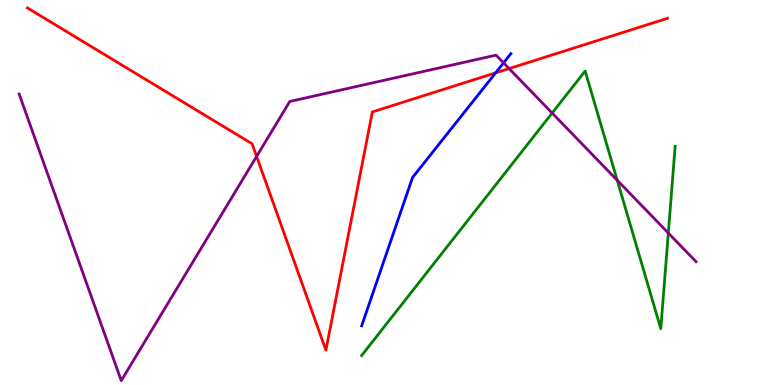[{'lines': ['blue', 'red'], 'intersections': [{'x': 6.4, 'y': 8.11}]}, {'lines': ['green', 'red'], 'intersections': []}, {'lines': ['purple', 'red'], 'intersections': [{'x': 3.31, 'y': 5.94}, {'x': 6.57, 'y': 8.22}]}, {'lines': ['blue', 'green'], 'intersections': []}, {'lines': ['blue', 'purple'], 'intersections': [{'x': 6.5, 'y': 8.37}]}, {'lines': ['green', 'purple'], 'intersections': [{'x': 7.12, 'y': 7.06}, {'x': 7.96, 'y': 5.32}, {'x': 8.62, 'y': 3.95}]}]